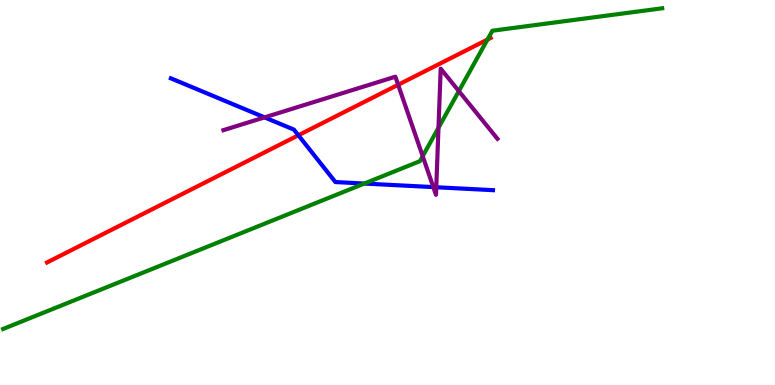[{'lines': ['blue', 'red'], 'intersections': [{'x': 3.85, 'y': 6.49}]}, {'lines': ['green', 'red'], 'intersections': [{'x': 6.29, 'y': 8.97}]}, {'lines': ['purple', 'red'], 'intersections': [{'x': 5.14, 'y': 7.8}]}, {'lines': ['blue', 'green'], 'intersections': [{'x': 4.7, 'y': 5.23}]}, {'lines': ['blue', 'purple'], 'intersections': [{'x': 3.41, 'y': 6.95}, {'x': 5.59, 'y': 5.14}, {'x': 5.63, 'y': 5.14}]}, {'lines': ['green', 'purple'], 'intersections': [{'x': 5.45, 'y': 5.94}, {'x': 5.66, 'y': 6.68}, {'x': 5.92, 'y': 7.63}]}]